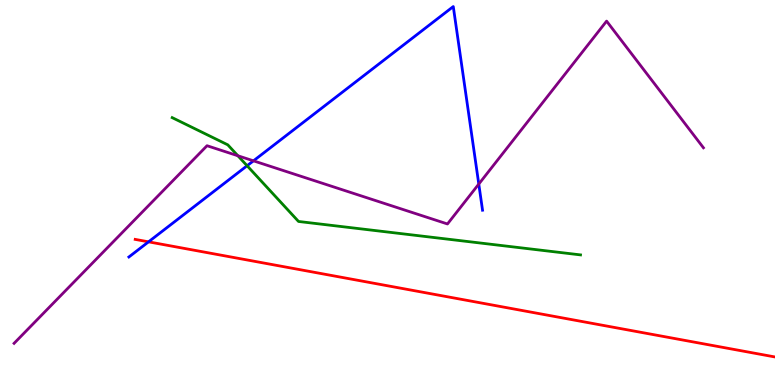[{'lines': ['blue', 'red'], 'intersections': [{'x': 1.92, 'y': 3.72}]}, {'lines': ['green', 'red'], 'intersections': []}, {'lines': ['purple', 'red'], 'intersections': []}, {'lines': ['blue', 'green'], 'intersections': [{'x': 3.19, 'y': 5.7}]}, {'lines': ['blue', 'purple'], 'intersections': [{'x': 3.27, 'y': 5.82}, {'x': 6.18, 'y': 5.22}]}, {'lines': ['green', 'purple'], 'intersections': [{'x': 3.07, 'y': 5.95}]}]